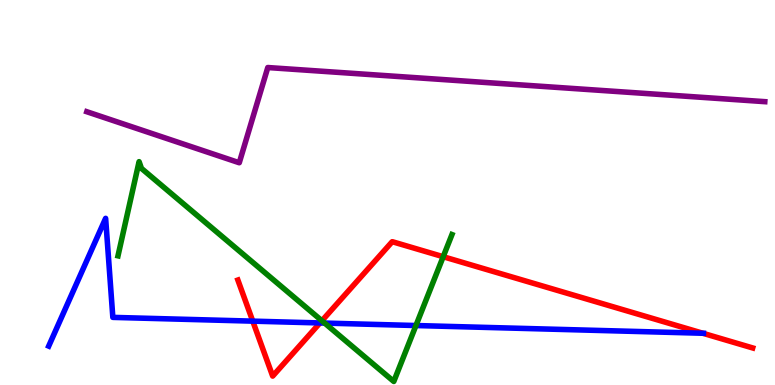[{'lines': ['blue', 'red'], 'intersections': [{'x': 3.26, 'y': 1.66}, {'x': 4.13, 'y': 1.61}, {'x': 9.07, 'y': 1.34}]}, {'lines': ['green', 'red'], 'intersections': [{'x': 4.15, 'y': 1.67}, {'x': 5.72, 'y': 3.33}]}, {'lines': ['purple', 'red'], 'intersections': []}, {'lines': ['blue', 'green'], 'intersections': [{'x': 4.19, 'y': 1.61}, {'x': 5.37, 'y': 1.54}]}, {'lines': ['blue', 'purple'], 'intersections': []}, {'lines': ['green', 'purple'], 'intersections': []}]